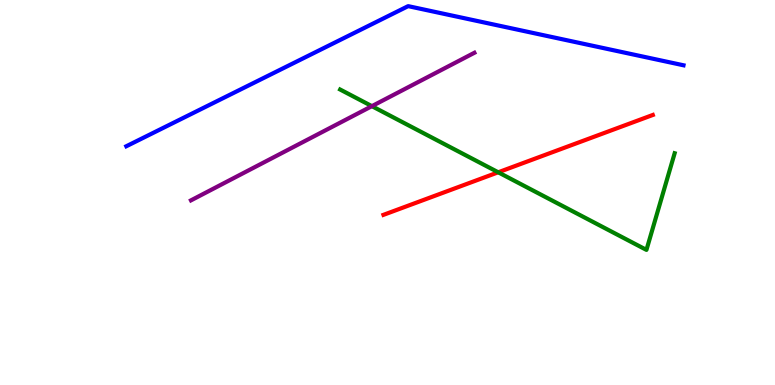[{'lines': ['blue', 'red'], 'intersections': []}, {'lines': ['green', 'red'], 'intersections': [{'x': 6.43, 'y': 5.52}]}, {'lines': ['purple', 'red'], 'intersections': []}, {'lines': ['blue', 'green'], 'intersections': []}, {'lines': ['blue', 'purple'], 'intersections': []}, {'lines': ['green', 'purple'], 'intersections': [{'x': 4.8, 'y': 7.24}]}]